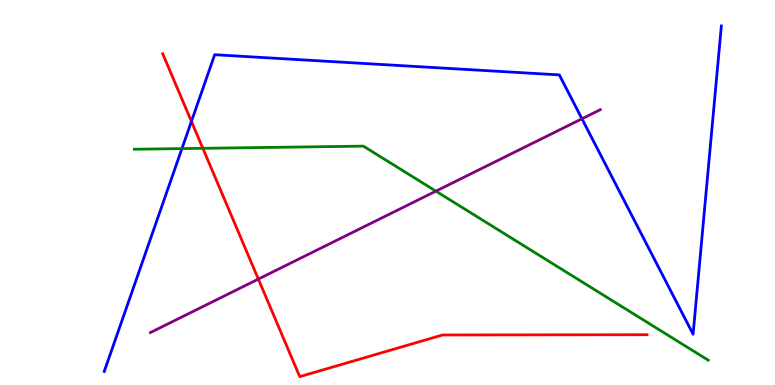[{'lines': ['blue', 'red'], 'intersections': [{'x': 2.47, 'y': 6.85}]}, {'lines': ['green', 'red'], 'intersections': [{'x': 2.62, 'y': 6.15}]}, {'lines': ['purple', 'red'], 'intersections': [{'x': 3.33, 'y': 2.75}]}, {'lines': ['blue', 'green'], 'intersections': [{'x': 2.35, 'y': 6.14}]}, {'lines': ['blue', 'purple'], 'intersections': [{'x': 7.51, 'y': 6.91}]}, {'lines': ['green', 'purple'], 'intersections': [{'x': 5.62, 'y': 5.04}]}]